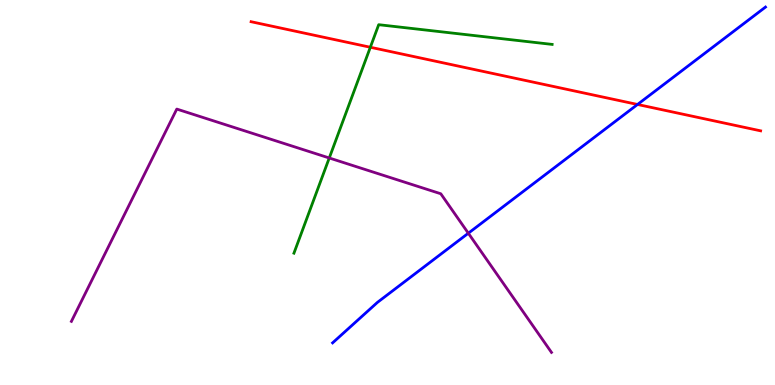[{'lines': ['blue', 'red'], 'intersections': [{'x': 8.23, 'y': 7.29}]}, {'lines': ['green', 'red'], 'intersections': [{'x': 4.78, 'y': 8.77}]}, {'lines': ['purple', 'red'], 'intersections': []}, {'lines': ['blue', 'green'], 'intersections': []}, {'lines': ['blue', 'purple'], 'intersections': [{'x': 6.04, 'y': 3.94}]}, {'lines': ['green', 'purple'], 'intersections': [{'x': 4.25, 'y': 5.9}]}]